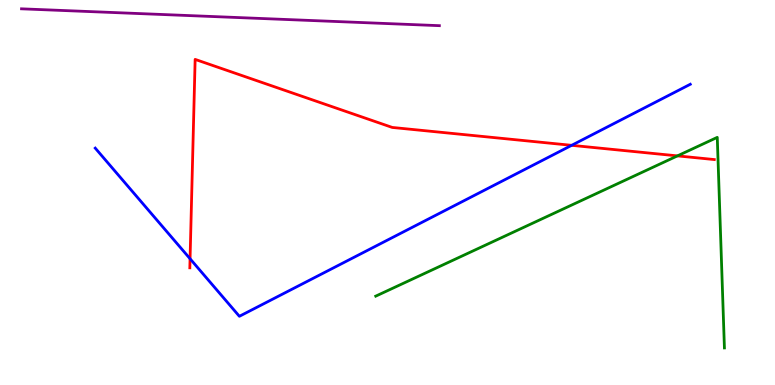[{'lines': ['blue', 'red'], 'intersections': [{'x': 2.45, 'y': 3.28}, {'x': 7.38, 'y': 6.23}]}, {'lines': ['green', 'red'], 'intersections': [{'x': 8.74, 'y': 5.95}]}, {'lines': ['purple', 'red'], 'intersections': []}, {'lines': ['blue', 'green'], 'intersections': []}, {'lines': ['blue', 'purple'], 'intersections': []}, {'lines': ['green', 'purple'], 'intersections': []}]